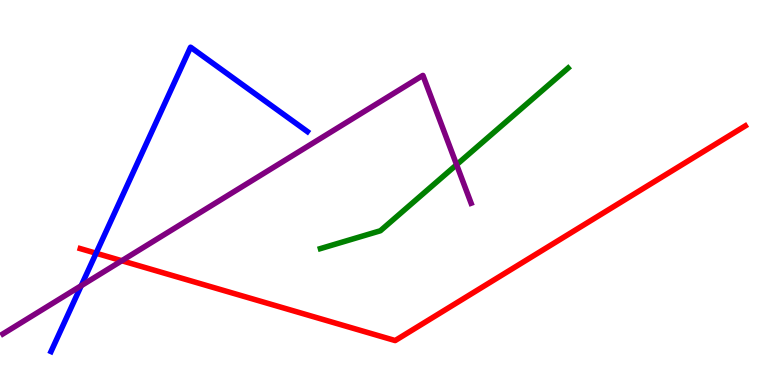[{'lines': ['blue', 'red'], 'intersections': [{'x': 1.24, 'y': 3.42}]}, {'lines': ['green', 'red'], 'intersections': []}, {'lines': ['purple', 'red'], 'intersections': [{'x': 1.57, 'y': 3.23}]}, {'lines': ['blue', 'green'], 'intersections': []}, {'lines': ['blue', 'purple'], 'intersections': [{'x': 1.05, 'y': 2.58}]}, {'lines': ['green', 'purple'], 'intersections': [{'x': 5.89, 'y': 5.72}]}]